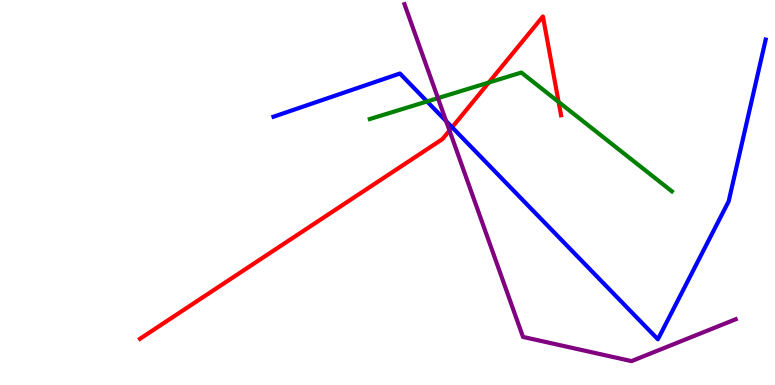[{'lines': ['blue', 'red'], 'intersections': [{'x': 5.83, 'y': 6.69}]}, {'lines': ['green', 'red'], 'intersections': [{'x': 6.31, 'y': 7.86}, {'x': 7.21, 'y': 7.35}]}, {'lines': ['purple', 'red'], 'intersections': [{'x': 5.8, 'y': 6.61}]}, {'lines': ['blue', 'green'], 'intersections': [{'x': 5.51, 'y': 7.36}]}, {'lines': ['blue', 'purple'], 'intersections': [{'x': 5.76, 'y': 6.85}]}, {'lines': ['green', 'purple'], 'intersections': [{'x': 5.65, 'y': 7.45}]}]